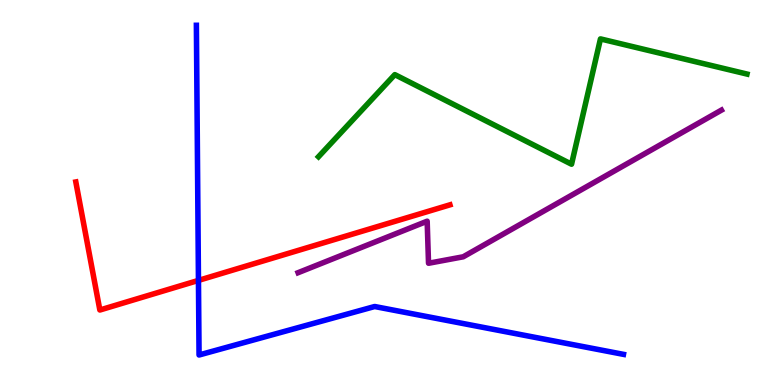[{'lines': ['blue', 'red'], 'intersections': [{'x': 2.56, 'y': 2.72}]}, {'lines': ['green', 'red'], 'intersections': []}, {'lines': ['purple', 'red'], 'intersections': []}, {'lines': ['blue', 'green'], 'intersections': []}, {'lines': ['blue', 'purple'], 'intersections': []}, {'lines': ['green', 'purple'], 'intersections': []}]